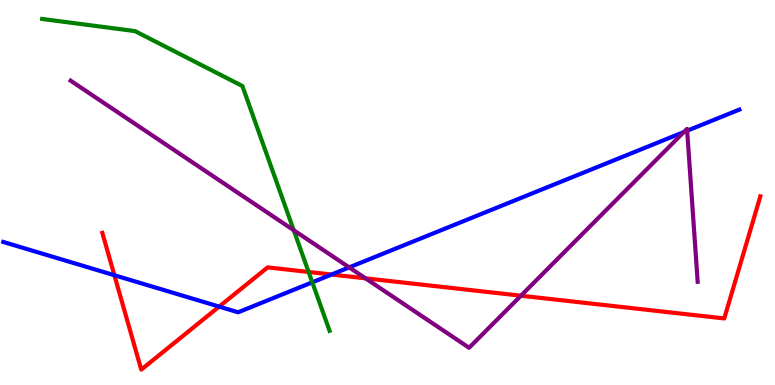[{'lines': ['blue', 'red'], 'intersections': [{'x': 1.48, 'y': 2.85}, {'x': 2.83, 'y': 2.04}, {'x': 4.28, 'y': 2.87}]}, {'lines': ['green', 'red'], 'intersections': [{'x': 3.98, 'y': 2.94}]}, {'lines': ['purple', 'red'], 'intersections': [{'x': 4.72, 'y': 2.77}, {'x': 6.72, 'y': 2.32}]}, {'lines': ['blue', 'green'], 'intersections': [{'x': 4.03, 'y': 2.67}]}, {'lines': ['blue', 'purple'], 'intersections': [{'x': 4.51, 'y': 3.05}, {'x': 8.82, 'y': 6.57}, {'x': 8.87, 'y': 6.6}]}, {'lines': ['green', 'purple'], 'intersections': [{'x': 3.79, 'y': 4.02}]}]